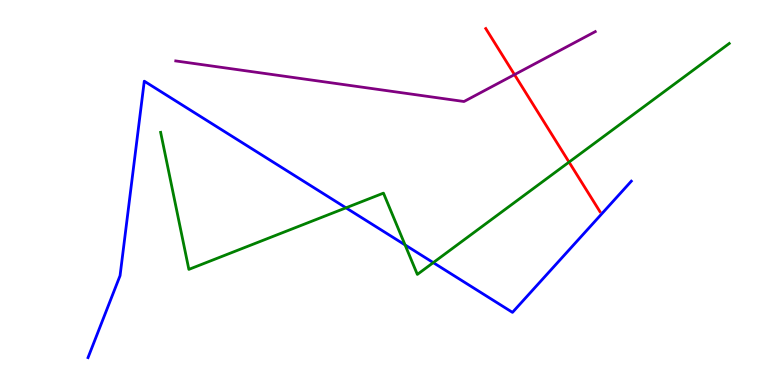[{'lines': ['blue', 'red'], 'intersections': []}, {'lines': ['green', 'red'], 'intersections': [{'x': 7.34, 'y': 5.79}]}, {'lines': ['purple', 'red'], 'intersections': [{'x': 6.64, 'y': 8.06}]}, {'lines': ['blue', 'green'], 'intersections': [{'x': 4.46, 'y': 4.6}, {'x': 5.23, 'y': 3.64}, {'x': 5.59, 'y': 3.18}]}, {'lines': ['blue', 'purple'], 'intersections': []}, {'lines': ['green', 'purple'], 'intersections': []}]